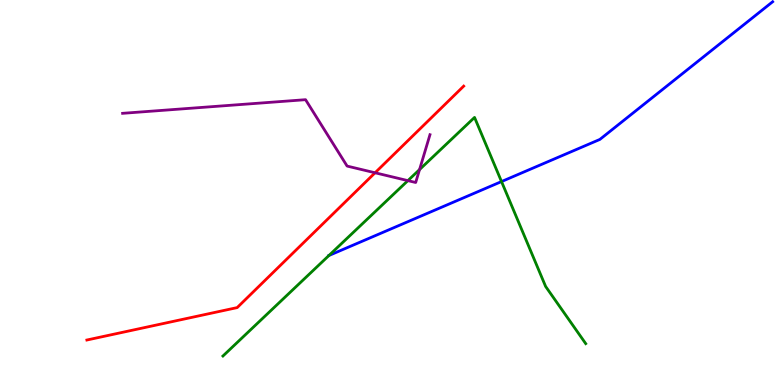[{'lines': ['blue', 'red'], 'intersections': []}, {'lines': ['green', 'red'], 'intersections': []}, {'lines': ['purple', 'red'], 'intersections': [{'x': 4.84, 'y': 5.51}]}, {'lines': ['blue', 'green'], 'intersections': [{'x': 4.24, 'y': 3.36}, {'x': 6.47, 'y': 5.28}]}, {'lines': ['blue', 'purple'], 'intersections': []}, {'lines': ['green', 'purple'], 'intersections': [{'x': 5.26, 'y': 5.31}, {'x': 5.41, 'y': 5.6}]}]